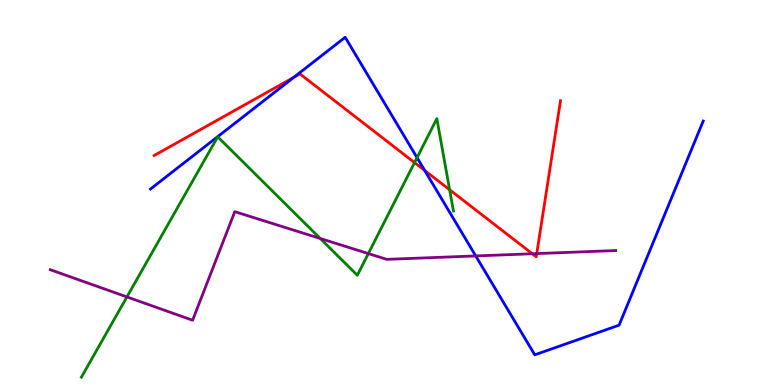[{'lines': ['blue', 'red'], 'intersections': [{'x': 3.79, 'y': 7.99}, {'x': 5.48, 'y': 5.57}]}, {'lines': ['green', 'red'], 'intersections': [{'x': 5.35, 'y': 5.78}, {'x': 5.8, 'y': 5.07}]}, {'lines': ['purple', 'red'], 'intersections': [{'x': 6.87, 'y': 3.41}, {'x': 6.93, 'y': 3.41}]}, {'lines': ['blue', 'green'], 'intersections': [{'x': 5.38, 'y': 5.91}]}, {'lines': ['blue', 'purple'], 'intersections': [{'x': 6.14, 'y': 3.35}]}, {'lines': ['green', 'purple'], 'intersections': [{'x': 1.64, 'y': 2.29}, {'x': 4.13, 'y': 3.81}, {'x': 4.75, 'y': 3.41}]}]